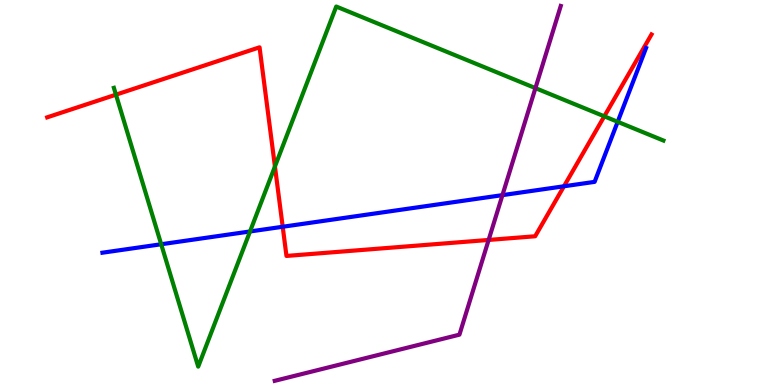[{'lines': ['blue', 'red'], 'intersections': [{'x': 3.65, 'y': 4.11}, {'x': 7.28, 'y': 5.16}]}, {'lines': ['green', 'red'], 'intersections': [{'x': 1.5, 'y': 7.54}, {'x': 3.55, 'y': 5.68}, {'x': 7.8, 'y': 6.98}]}, {'lines': ['purple', 'red'], 'intersections': [{'x': 6.3, 'y': 3.77}]}, {'lines': ['blue', 'green'], 'intersections': [{'x': 2.08, 'y': 3.66}, {'x': 3.23, 'y': 3.99}, {'x': 7.97, 'y': 6.84}]}, {'lines': ['blue', 'purple'], 'intersections': [{'x': 6.48, 'y': 4.93}]}, {'lines': ['green', 'purple'], 'intersections': [{'x': 6.91, 'y': 7.71}]}]